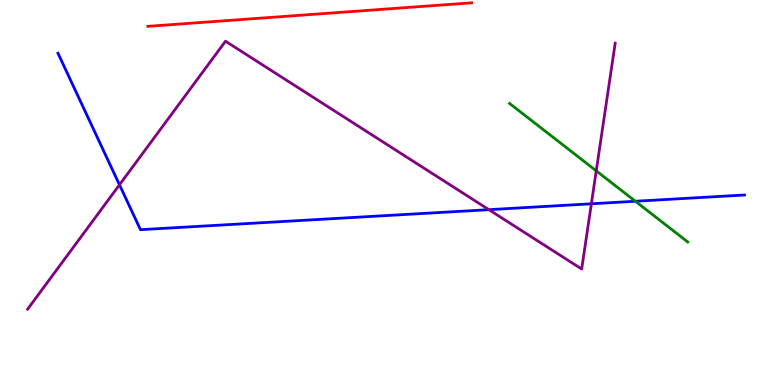[{'lines': ['blue', 'red'], 'intersections': []}, {'lines': ['green', 'red'], 'intersections': []}, {'lines': ['purple', 'red'], 'intersections': []}, {'lines': ['blue', 'green'], 'intersections': [{'x': 8.2, 'y': 4.77}]}, {'lines': ['blue', 'purple'], 'intersections': [{'x': 1.54, 'y': 5.2}, {'x': 6.31, 'y': 4.55}, {'x': 7.63, 'y': 4.71}]}, {'lines': ['green', 'purple'], 'intersections': [{'x': 7.69, 'y': 5.56}]}]